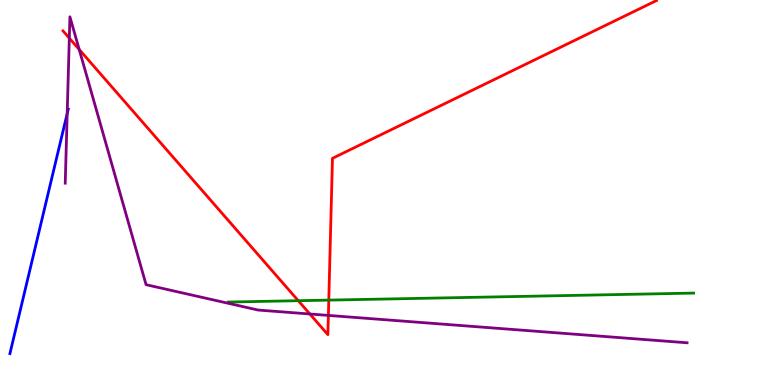[{'lines': ['blue', 'red'], 'intersections': []}, {'lines': ['green', 'red'], 'intersections': [{'x': 3.85, 'y': 2.19}, {'x': 4.24, 'y': 2.2}]}, {'lines': ['purple', 'red'], 'intersections': [{'x': 0.894, 'y': 9.01}, {'x': 1.02, 'y': 8.71}, {'x': 4.0, 'y': 1.84}, {'x': 4.24, 'y': 1.81}]}, {'lines': ['blue', 'green'], 'intersections': []}, {'lines': ['blue', 'purple'], 'intersections': [{'x': 0.867, 'y': 7.05}]}, {'lines': ['green', 'purple'], 'intersections': []}]